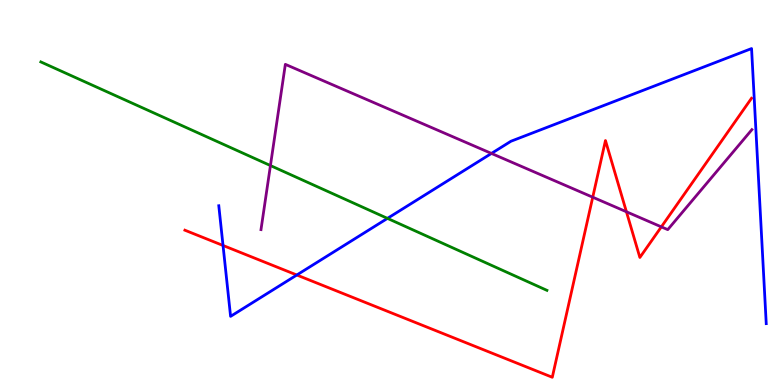[{'lines': ['blue', 'red'], 'intersections': [{'x': 2.88, 'y': 3.62}, {'x': 3.83, 'y': 2.86}]}, {'lines': ['green', 'red'], 'intersections': []}, {'lines': ['purple', 'red'], 'intersections': [{'x': 7.65, 'y': 4.88}, {'x': 8.08, 'y': 4.5}, {'x': 8.53, 'y': 4.11}]}, {'lines': ['blue', 'green'], 'intersections': [{'x': 5.0, 'y': 4.33}]}, {'lines': ['blue', 'purple'], 'intersections': [{'x': 6.34, 'y': 6.01}]}, {'lines': ['green', 'purple'], 'intersections': [{'x': 3.49, 'y': 5.7}]}]